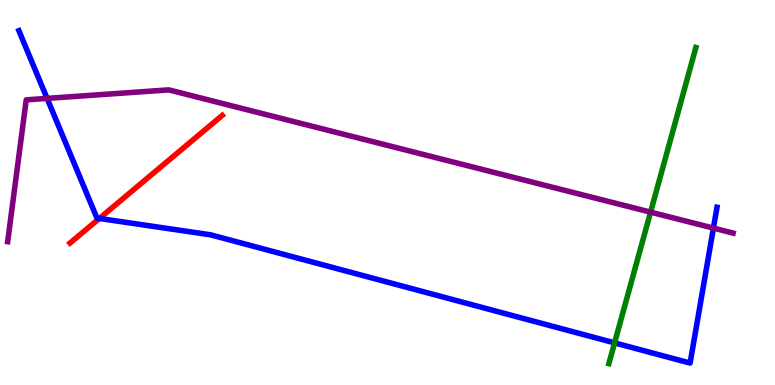[{'lines': ['blue', 'red'], 'intersections': [{'x': 1.28, 'y': 4.33}]}, {'lines': ['green', 'red'], 'intersections': []}, {'lines': ['purple', 'red'], 'intersections': []}, {'lines': ['blue', 'green'], 'intersections': [{'x': 7.93, 'y': 1.09}]}, {'lines': ['blue', 'purple'], 'intersections': [{'x': 0.608, 'y': 7.44}, {'x': 9.21, 'y': 4.08}]}, {'lines': ['green', 'purple'], 'intersections': [{'x': 8.39, 'y': 4.49}]}]